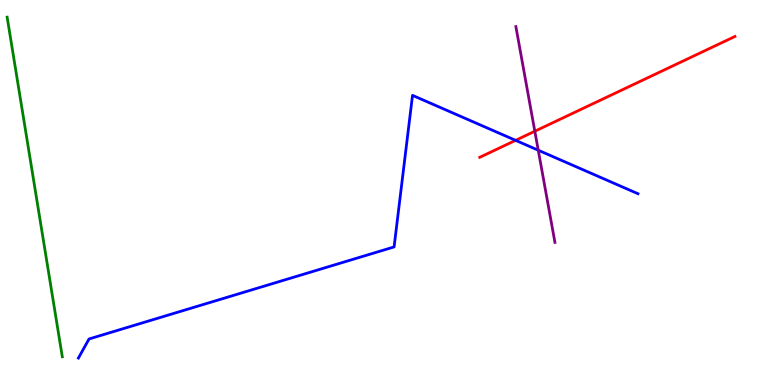[{'lines': ['blue', 'red'], 'intersections': [{'x': 6.65, 'y': 6.35}]}, {'lines': ['green', 'red'], 'intersections': []}, {'lines': ['purple', 'red'], 'intersections': [{'x': 6.9, 'y': 6.59}]}, {'lines': ['blue', 'green'], 'intersections': []}, {'lines': ['blue', 'purple'], 'intersections': [{'x': 6.95, 'y': 6.1}]}, {'lines': ['green', 'purple'], 'intersections': []}]